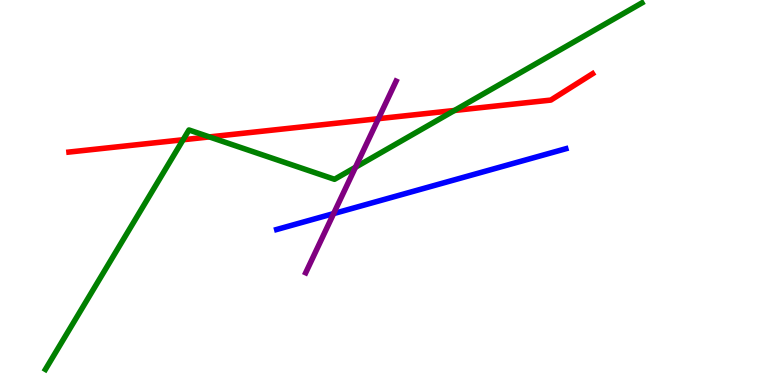[{'lines': ['blue', 'red'], 'intersections': []}, {'lines': ['green', 'red'], 'intersections': [{'x': 2.36, 'y': 6.37}, {'x': 2.7, 'y': 6.44}, {'x': 5.86, 'y': 7.13}]}, {'lines': ['purple', 'red'], 'intersections': [{'x': 4.88, 'y': 6.92}]}, {'lines': ['blue', 'green'], 'intersections': []}, {'lines': ['blue', 'purple'], 'intersections': [{'x': 4.3, 'y': 4.45}]}, {'lines': ['green', 'purple'], 'intersections': [{'x': 4.59, 'y': 5.66}]}]